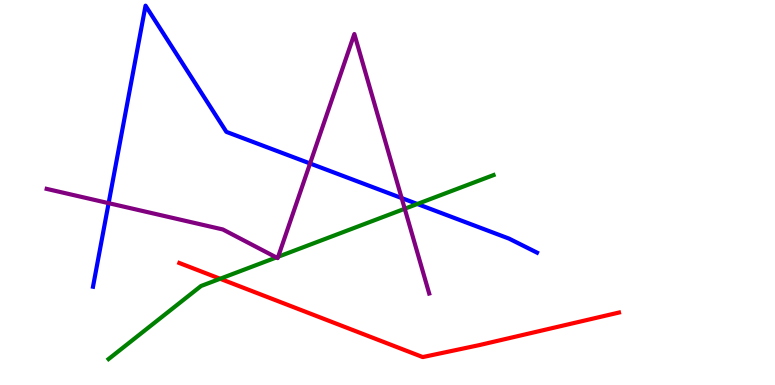[{'lines': ['blue', 'red'], 'intersections': []}, {'lines': ['green', 'red'], 'intersections': [{'x': 2.84, 'y': 2.76}]}, {'lines': ['purple', 'red'], 'intersections': []}, {'lines': ['blue', 'green'], 'intersections': [{'x': 5.38, 'y': 4.7}]}, {'lines': ['blue', 'purple'], 'intersections': [{'x': 1.4, 'y': 4.72}, {'x': 4.0, 'y': 5.75}, {'x': 5.18, 'y': 4.86}]}, {'lines': ['green', 'purple'], 'intersections': [{'x': 3.57, 'y': 3.31}, {'x': 3.59, 'y': 3.33}, {'x': 5.22, 'y': 4.58}]}]